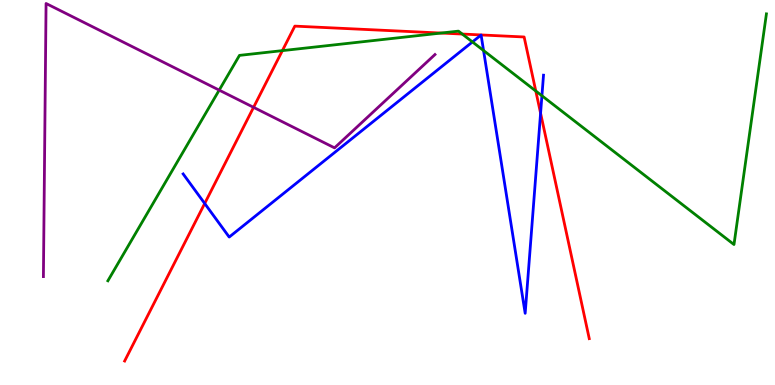[{'lines': ['blue', 'red'], 'intersections': [{'x': 2.64, 'y': 4.71}, {'x': 6.98, 'y': 7.06}]}, {'lines': ['green', 'red'], 'intersections': [{'x': 3.64, 'y': 8.68}, {'x': 5.69, 'y': 9.14}, {'x': 5.96, 'y': 9.12}, {'x': 6.91, 'y': 7.64}]}, {'lines': ['purple', 'red'], 'intersections': [{'x': 3.27, 'y': 7.21}]}, {'lines': ['blue', 'green'], 'intersections': [{'x': 6.1, 'y': 8.91}, {'x': 6.24, 'y': 8.69}, {'x': 6.99, 'y': 7.51}]}, {'lines': ['blue', 'purple'], 'intersections': []}, {'lines': ['green', 'purple'], 'intersections': [{'x': 2.83, 'y': 7.66}]}]